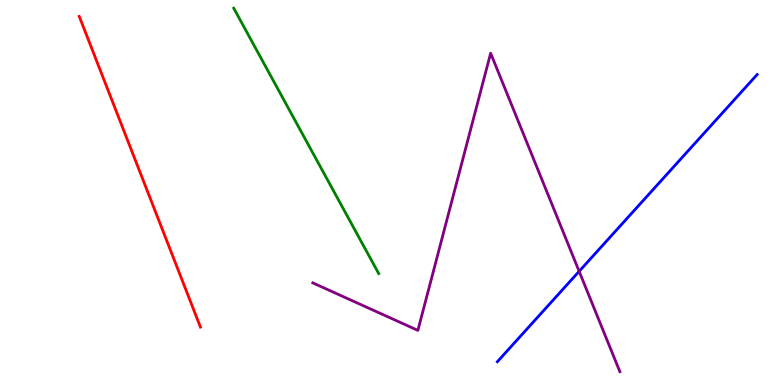[{'lines': ['blue', 'red'], 'intersections': []}, {'lines': ['green', 'red'], 'intersections': []}, {'lines': ['purple', 'red'], 'intersections': []}, {'lines': ['blue', 'green'], 'intersections': []}, {'lines': ['blue', 'purple'], 'intersections': [{'x': 7.47, 'y': 2.95}]}, {'lines': ['green', 'purple'], 'intersections': []}]